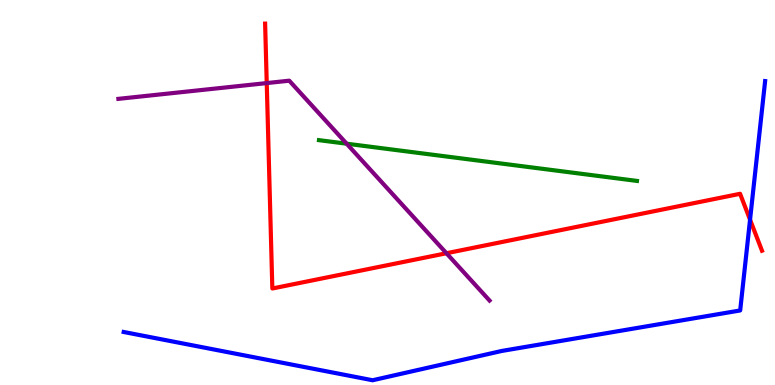[{'lines': ['blue', 'red'], 'intersections': [{'x': 9.68, 'y': 4.29}]}, {'lines': ['green', 'red'], 'intersections': []}, {'lines': ['purple', 'red'], 'intersections': [{'x': 3.44, 'y': 7.84}, {'x': 5.76, 'y': 3.42}]}, {'lines': ['blue', 'green'], 'intersections': []}, {'lines': ['blue', 'purple'], 'intersections': []}, {'lines': ['green', 'purple'], 'intersections': [{'x': 4.47, 'y': 6.27}]}]